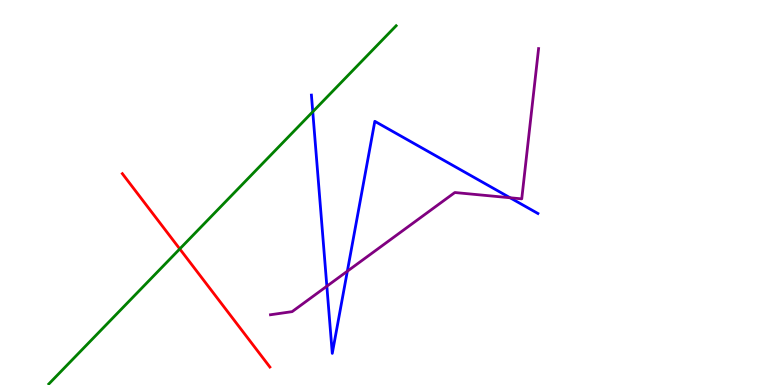[{'lines': ['blue', 'red'], 'intersections': []}, {'lines': ['green', 'red'], 'intersections': [{'x': 2.32, 'y': 3.53}]}, {'lines': ['purple', 'red'], 'intersections': []}, {'lines': ['blue', 'green'], 'intersections': [{'x': 4.04, 'y': 7.1}]}, {'lines': ['blue', 'purple'], 'intersections': [{'x': 4.22, 'y': 2.57}, {'x': 4.48, 'y': 2.96}, {'x': 6.58, 'y': 4.86}]}, {'lines': ['green', 'purple'], 'intersections': []}]